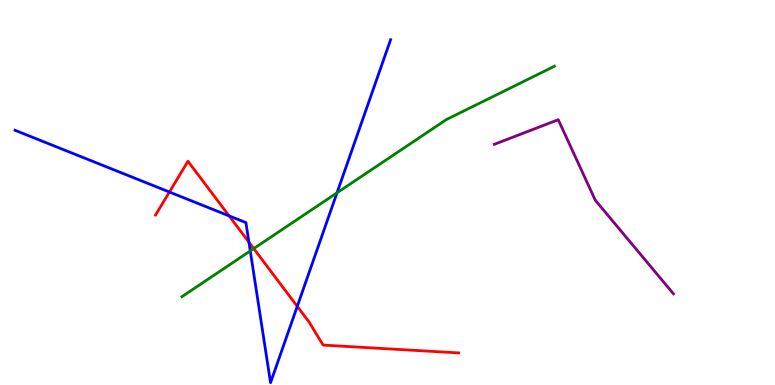[{'lines': ['blue', 'red'], 'intersections': [{'x': 2.19, 'y': 5.01}, {'x': 2.96, 'y': 4.39}, {'x': 3.21, 'y': 3.71}, {'x': 3.84, 'y': 2.04}]}, {'lines': ['green', 'red'], 'intersections': [{'x': 3.27, 'y': 3.54}]}, {'lines': ['purple', 'red'], 'intersections': []}, {'lines': ['blue', 'green'], 'intersections': [{'x': 3.23, 'y': 3.48}, {'x': 4.35, 'y': 4.99}]}, {'lines': ['blue', 'purple'], 'intersections': []}, {'lines': ['green', 'purple'], 'intersections': []}]